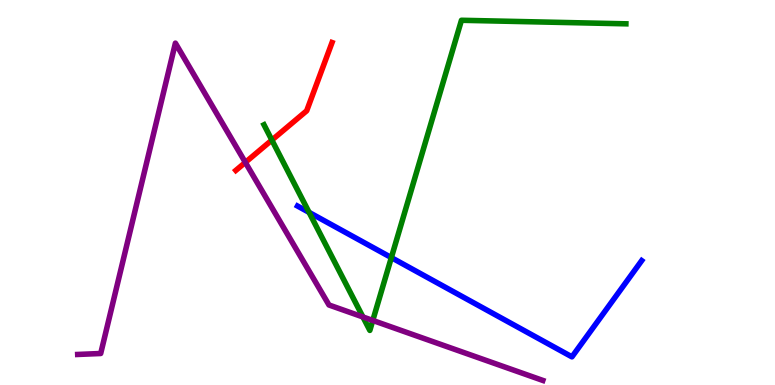[{'lines': ['blue', 'red'], 'intersections': []}, {'lines': ['green', 'red'], 'intersections': [{'x': 3.51, 'y': 6.36}]}, {'lines': ['purple', 'red'], 'intersections': [{'x': 3.17, 'y': 5.78}]}, {'lines': ['blue', 'green'], 'intersections': [{'x': 3.99, 'y': 4.48}, {'x': 5.05, 'y': 3.31}]}, {'lines': ['blue', 'purple'], 'intersections': []}, {'lines': ['green', 'purple'], 'intersections': [{'x': 4.68, 'y': 1.77}, {'x': 4.81, 'y': 1.68}]}]